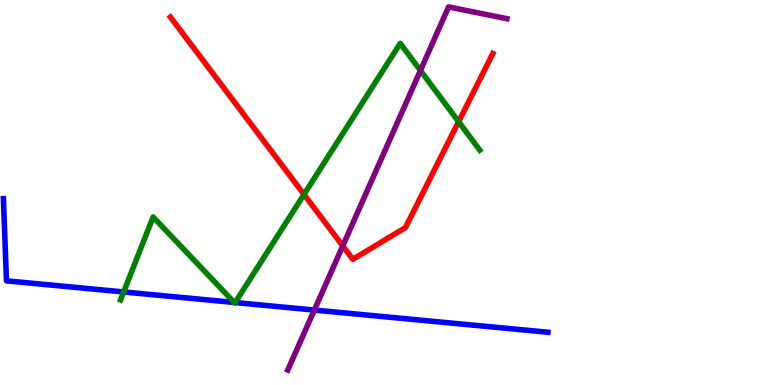[{'lines': ['blue', 'red'], 'intersections': []}, {'lines': ['green', 'red'], 'intersections': [{'x': 3.92, 'y': 4.95}, {'x': 5.92, 'y': 6.84}]}, {'lines': ['purple', 'red'], 'intersections': [{'x': 4.42, 'y': 3.61}]}, {'lines': ['blue', 'green'], 'intersections': [{'x': 1.6, 'y': 2.42}, {'x': 3.02, 'y': 2.14}, {'x': 3.03, 'y': 2.14}]}, {'lines': ['blue', 'purple'], 'intersections': [{'x': 4.06, 'y': 1.95}]}, {'lines': ['green', 'purple'], 'intersections': [{'x': 5.42, 'y': 8.17}]}]